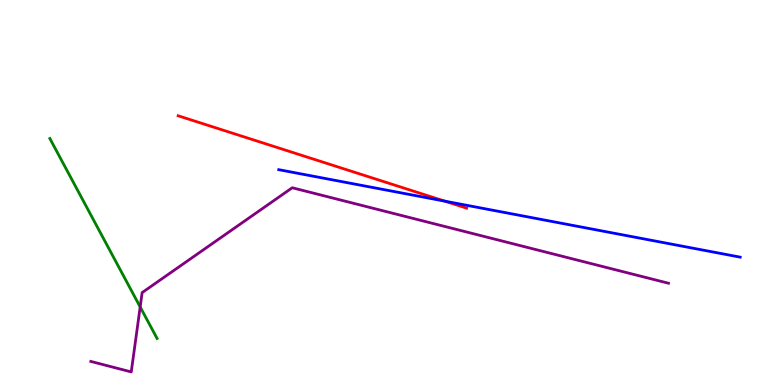[{'lines': ['blue', 'red'], 'intersections': [{'x': 5.74, 'y': 4.78}]}, {'lines': ['green', 'red'], 'intersections': []}, {'lines': ['purple', 'red'], 'intersections': []}, {'lines': ['blue', 'green'], 'intersections': []}, {'lines': ['blue', 'purple'], 'intersections': []}, {'lines': ['green', 'purple'], 'intersections': [{'x': 1.81, 'y': 2.03}]}]